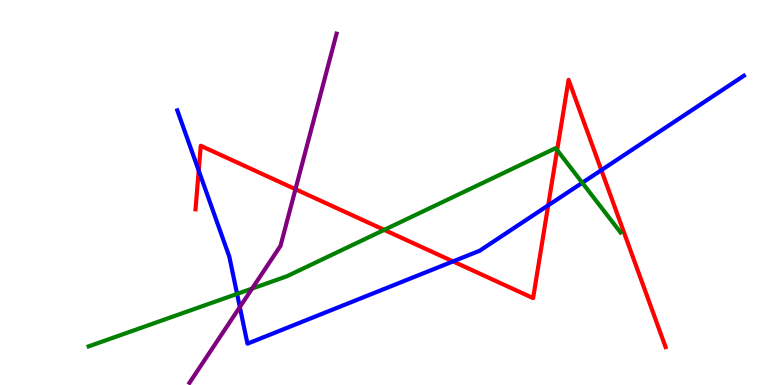[{'lines': ['blue', 'red'], 'intersections': [{'x': 2.56, 'y': 5.57}, {'x': 5.85, 'y': 3.21}, {'x': 7.07, 'y': 4.67}, {'x': 7.76, 'y': 5.58}]}, {'lines': ['green', 'red'], 'intersections': [{'x': 4.96, 'y': 4.03}, {'x': 7.19, 'y': 6.1}]}, {'lines': ['purple', 'red'], 'intersections': [{'x': 3.81, 'y': 5.09}]}, {'lines': ['blue', 'green'], 'intersections': [{'x': 3.06, 'y': 2.37}, {'x': 7.51, 'y': 5.25}]}, {'lines': ['blue', 'purple'], 'intersections': [{'x': 3.09, 'y': 2.02}]}, {'lines': ['green', 'purple'], 'intersections': [{'x': 3.25, 'y': 2.5}]}]